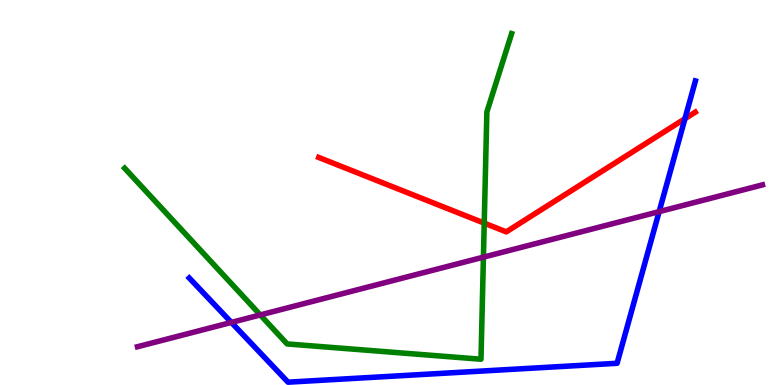[{'lines': ['blue', 'red'], 'intersections': [{'x': 8.84, 'y': 6.92}]}, {'lines': ['green', 'red'], 'intersections': [{'x': 6.25, 'y': 4.2}]}, {'lines': ['purple', 'red'], 'intersections': []}, {'lines': ['blue', 'green'], 'intersections': []}, {'lines': ['blue', 'purple'], 'intersections': [{'x': 2.99, 'y': 1.63}, {'x': 8.51, 'y': 4.5}]}, {'lines': ['green', 'purple'], 'intersections': [{'x': 3.36, 'y': 1.82}, {'x': 6.24, 'y': 3.32}]}]